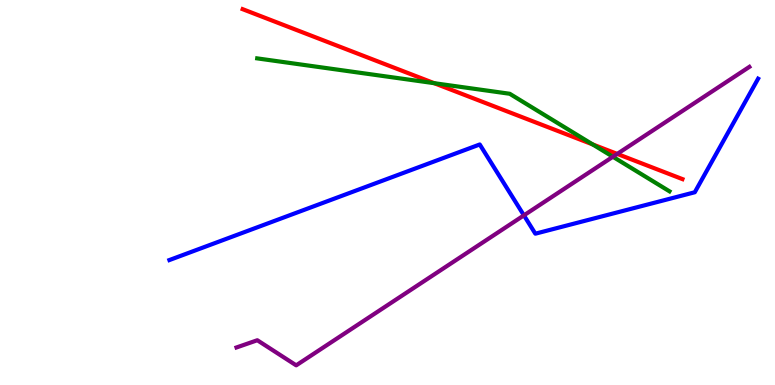[{'lines': ['blue', 'red'], 'intersections': []}, {'lines': ['green', 'red'], 'intersections': [{'x': 5.6, 'y': 7.84}, {'x': 7.65, 'y': 6.25}]}, {'lines': ['purple', 'red'], 'intersections': [{'x': 7.96, 'y': 6.0}]}, {'lines': ['blue', 'green'], 'intersections': []}, {'lines': ['blue', 'purple'], 'intersections': [{'x': 6.76, 'y': 4.41}]}, {'lines': ['green', 'purple'], 'intersections': [{'x': 7.91, 'y': 5.93}]}]